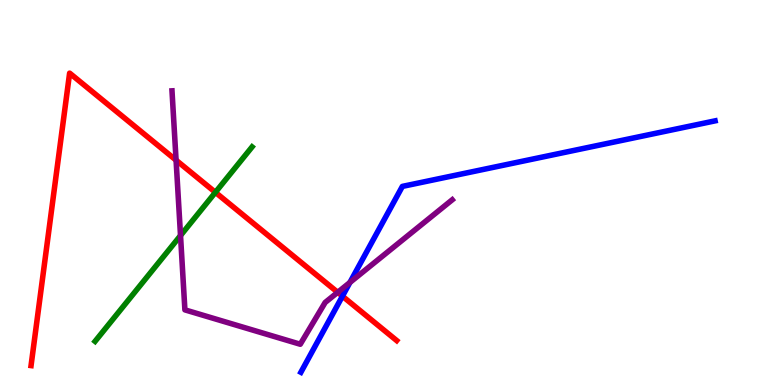[{'lines': ['blue', 'red'], 'intersections': [{'x': 4.42, 'y': 2.31}]}, {'lines': ['green', 'red'], 'intersections': [{'x': 2.78, 'y': 5.0}]}, {'lines': ['purple', 'red'], 'intersections': [{'x': 2.27, 'y': 5.84}, {'x': 4.36, 'y': 2.41}]}, {'lines': ['blue', 'green'], 'intersections': []}, {'lines': ['blue', 'purple'], 'intersections': [{'x': 4.52, 'y': 2.66}]}, {'lines': ['green', 'purple'], 'intersections': [{'x': 2.33, 'y': 3.88}]}]